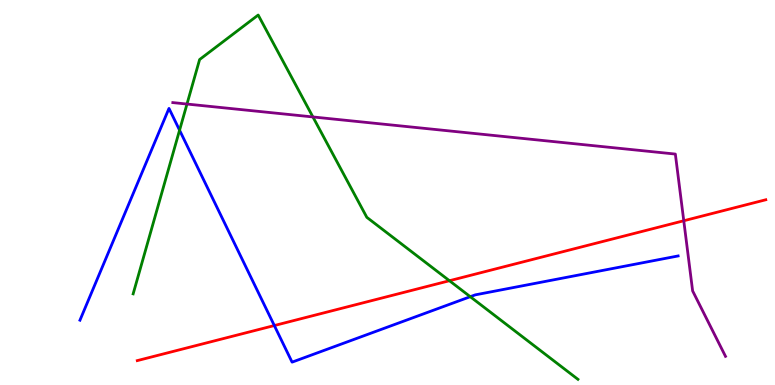[{'lines': ['blue', 'red'], 'intersections': [{'x': 3.54, 'y': 1.54}]}, {'lines': ['green', 'red'], 'intersections': [{'x': 5.8, 'y': 2.71}]}, {'lines': ['purple', 'red'], 'intersections': [{'x': 8.82, 'y': 4.27}]}, {'lines': ['blue', 'green'], 'intersections': [{'x': 2.32, 'y': 6.62}, {'x': 6.07, 'y': 2.29}]}, {'lines': ['blue', 'purple'], 'intersections': []}, {'lines': ['green', 'purple'], 'intersections': [{'x': 2.41, 'y': 7.3}, {'x': 4.04, 'y': 6.96}]}]